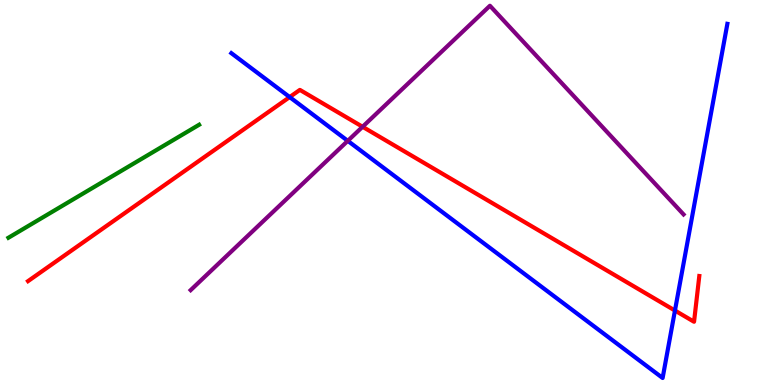[{'lines': ['blue', 'red'], 'intersections': [{'x': 3.74, 'y': 7.48}, {'x': 8.71, 'y': 1.93}]}, {'lines': ['green', 'red'], 'intersections': []}, {'lines': ['purple', 'red'], 'intersections': [{'x': 4.68, 'y': 6.71}]}, {'lines': ['blue', 'green'], 'intersections': []}, {'lines': ['blue', 'purple'], 'intersections': [{'x': 4.49, 'y': 6.34}]}, {'lines': ['green', 'purple'], 'intersections': []}]